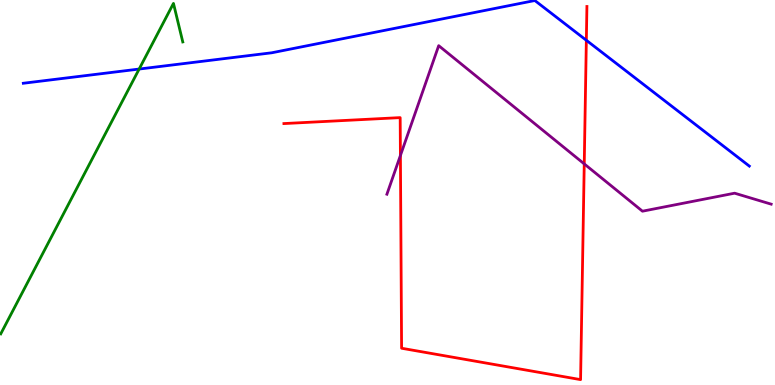[{'lines': ['blue', 'red'], 'intersections': [{'x': 7.57, 'y': 8.95}]}, {'lines': ['green', 'red'], 'intersections': []}, {'lines': ['purple', 'red'], 'intersections': [{'x': 5.17, 'y': 5.96}, {'x': 7.54, 'y': 5.74}]}, {'lines': ['blue', 'green'], 'intersections': [{'x': 1.8, 'y': 8.21}]}, {'lines': ['blue', 'purple'], 'intersections': []}, {'lines': ['green', 'purple'], 'intersections': []}]